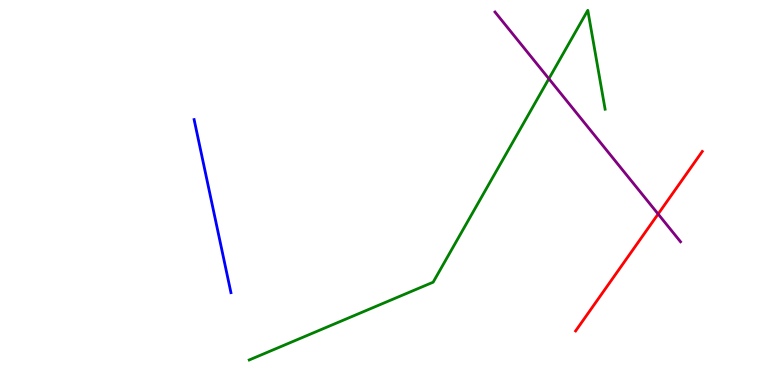[{'lines': ['blue', 'red'], 'intersections': []}, {'lines': ['green', 'red'], 'intersections': []}, {'lines': ['purple', 'red'], 'intersections': [{'x': 8.49, 'y': 4.44}]}, {'lines': ['blue', 'green'], 'intersections': []}, {'lines': ['blue', 'purple'], 'intersections': []}, {'lines': ['green', 'purple'], 'intersections': [{'x': 7.08, 'y': 7.96}]}]